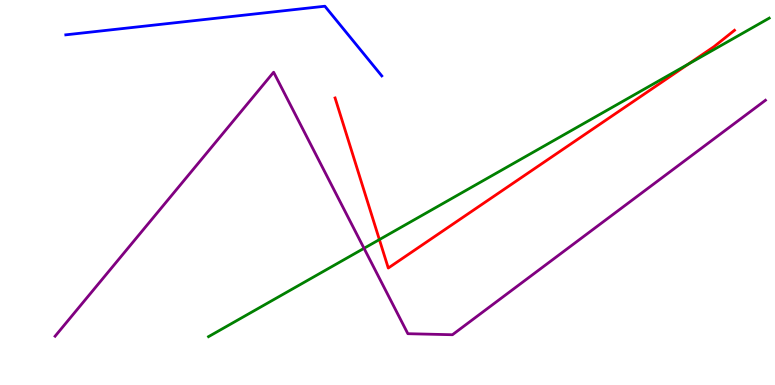[{'lines': ['blue', 'red'], 'intersections': []}, {'lines': ['green', 'red'], 'intersections': [{'x': 4.9, 'y': 3.78}, {'x': 8.88, 'y': 8.34}]}, {'lines': ['purple', 'red'], 'intersections': []}, {'lines': ['blue', 'green'], 'intersections': []}, {'lines': ['blue', 'purple'], 'intersections': []}, {'lines': ['green', 'purple'], 'intersections': [{'x': 4.7, 'y': 3.55}]}]